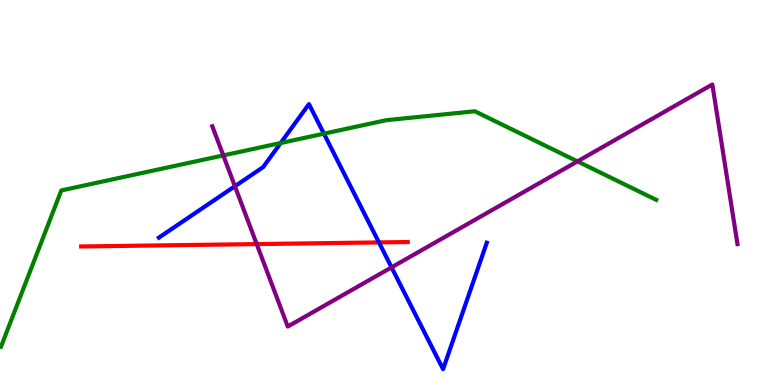[{'lines': ['blue', 'red'], 'intersections': [{'x': 4.89, 'y': 3.7}]}, {'lines': ['green', 'red'], 'intersections': []}, {'lines': ['purple', 'red'], 'intersections': [{'x': 3.31, 'y': 3.66}]}, {'lines': ['blue', 'green'], 'intersections': [{'x': 3.62, 'y': 6.29}, {'x': 4.18, 'y': 6.53}]}, {'lines': ['blue', 'purple'], 'intersections': [{'x': 3.03, 'y': 5.16}, {'x': 5.05, 'y': 3.06}]}, {'lines': ['green', 'purple'], 'intersections': [{'x': 2.88, 'y': 5.96}, {'x': 7.45, 'y': 5.81}]}]